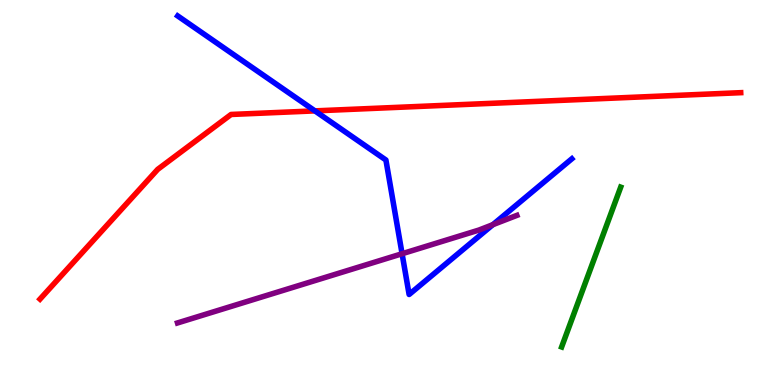[{'lines': ['blue', 'red'], 'intersections': [{'x': 4.06, 'y': 7.12}]}, {'lines': ['green', 'red'], 'intersections': []}, {'lines': ['purple', 'red'], 'intersections': []}, {'lines': ['blue', 'green'], 'intersections': []}, {'lines': ['blue', 'purple'], 'intersections': [{'x': 5.19, 'y': 3.41}, {'x': 6.36, 'y': 4.16}]}, {'lines': ['green', 'purple'], 'intersections': []}]